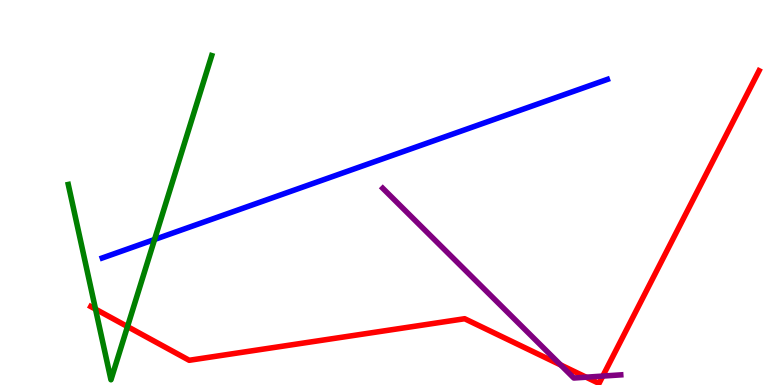[{'lines': ['blue', 'red'], 'intersections': []}, {'lines': ['green', 'red'], 'intersections': [{'x': 1.23, 'y': 1.97}, {'x': 1.65, 'y': 1.52}]}, {'lines': ['purple', 'red'], 'intersections': [{'x': 7.23, 'y': 0.521}, {'x': 7.56, 'y': 0.203}, {'x': 7.78, 'y': 0.232}]}, {'lines': ['blue', 'green'], 'intersections': [{'x': 1.99, 'y': 3.78}]}, {'lines': ['blue', 'purple'], 'intersections': []}, {'lines': ['green', 'purple'], 'intersections': []}]